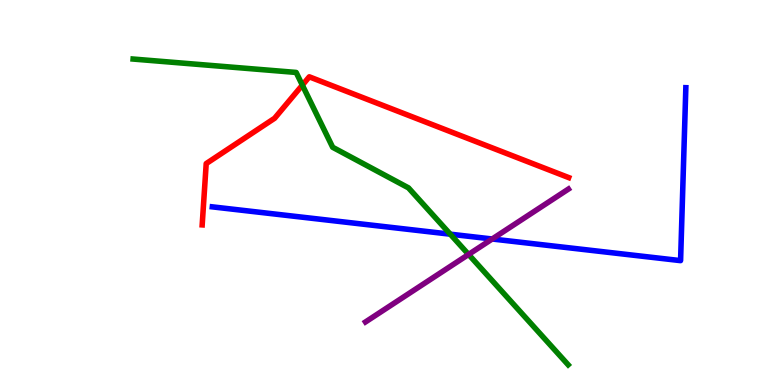[{'lines': ['blue', 'red'], 'intersections': []}, {'lines': ['green', 'red'], 'intersections': [{'x': 3.9, 'y': 7.79}]}, {'lines': ['purple', 'red'], 'intersections': []}, {'lines': ['blue', 'green'], 'intersections': [{'x': 5.81, 'y': 3.92}]}, {'lines': ['blue', 'purple'], 'intersections': [{'x': 6.35, 'y': 3.79}]}, {'lines': ['green', 'purple'], 'intersections': [{'x': 6.05, 'y': 3.39}]}]